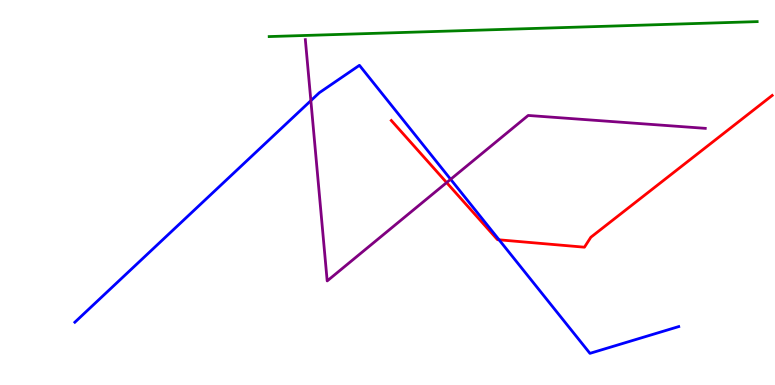[{'lines': ['blue', 'red'], 'intersections': [{'x': 6.44, 'y': 3.77}]}, {'lines': ['green', 'red'], 'intersections': []}, {'lines': ['purple', 'red'], 'intersections': [{'x': 5.76, 'y': 5.26}]}, {'lines': ['blue', 'green'], 'intersections': []}, {'lines': ['blue', 'purple'], 'intersections': [{'x': 4.01, 'y': 7.39}, {'x': 5.81, 'y': 5.34}]}, {'lines': ['green', 'purple'], 'intersections': []}]